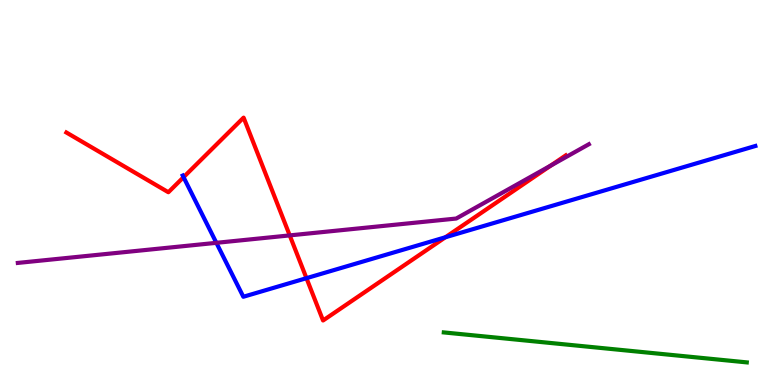[{'lines': ['blue', 'red'], 'intersections': [{'x': 2.37, 'y': 5.4}, {'x': 3.95, 'y': 2.77}, {'x': 5.75, 'y': 3.84}]}, {'lines': ['green', 'red'], 'intersections': []}, {'lines': ['purple', 'red'], 'intersections': [{'x': 3.74, 'y': 3.89}, {'x': 7.11, 'y': 5.7}]}, {'lines': ['blue', 'green'], 'intersections': []}, {'lines': ['blue', 'purple'], 'intersections': [{'x': 2.79, 'y': 3.69}]}, {'lines': ['green', 'purple'], 'intersections': []}]